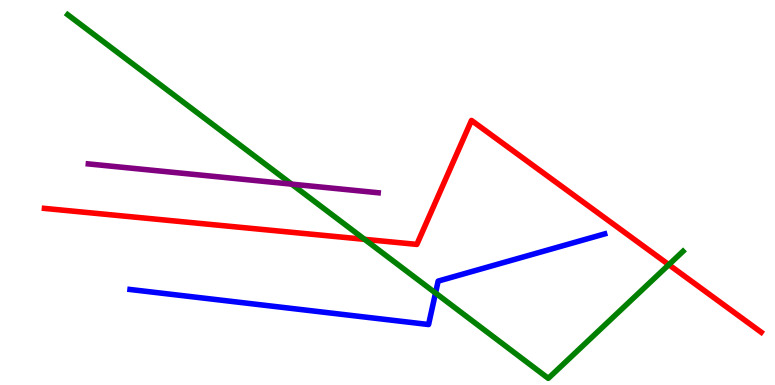[{'lines': ['blue', 'red'], 'intersections': []}, {'lines': ['green', 'red'], 'intersections': [{'x': 4.7, 'y': 3.78}, {'x': 8.63, 'y': 3.12}]}, {'lines': ['purple', 'red'], 'intersections': []}, {'lines': ['blue', 'green'], 'intersections': [{'x': 5.62, 'y': 2.39}]}, {'lines': ['blue', 'purple'], 'intersections': []}, {'lines': ['green', 'purple'], 'intersections': [{'x': 3.76, 'y': 5.22}]}]